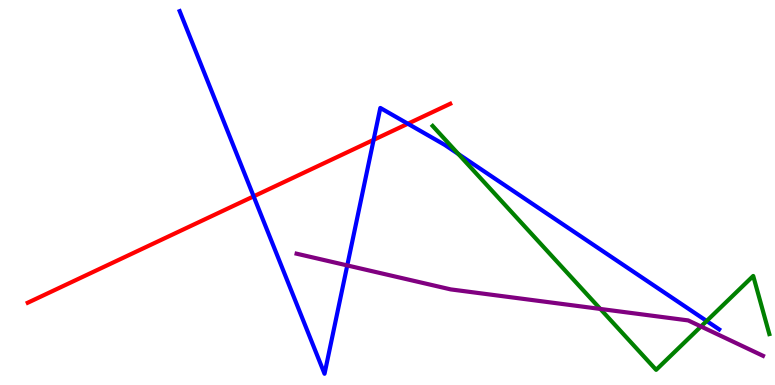[{'lines': ['blue', 'red'], 'intersections': [{'x': 3.27, 'y': 4.9}, {'x': 4.82, 'y': 6.37}, {'x': 5.26, 'y': 6.79}]}, {'lines': ['green', 'red'], 'intersections': []}, {'lines': ['purple', 'red'], 'intersections': []}, {'lines': ['blue', 'green'], 'intersections': [{'x': 5.92, 'y': 6.0}, {'x': 9.12, 'y': 1.66}]}, {'lines': ['blue', 'purple'], 'intersections': [{'x': 4.48, 'y': 3.11}]}, {'lines': ['green', 'purple'], 'intersections': [{'x': 7.75, 'y': 1.98}, {'x': 9.04, 'y': 1.52}]}]